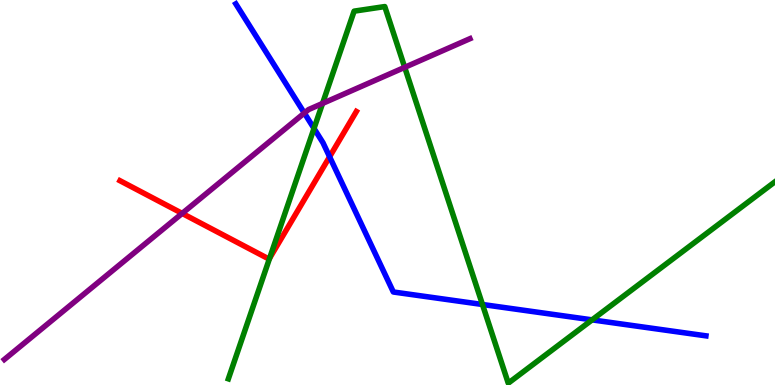[{'lines': ['blue', 'red'], 'intersections': [{'x': 4.25, 'y': 5.93}]}, {'lines': ['green', 'red'], 'intersections': [{'x': 3.48, 'y': 3.29}]}, {'lines': ['purple', 'red'], 'intersections': [{'x': 2.35, 'y': 4.46}]}, {'lines': ['blue', 'green'], 'intersections': [{'x': 4.05, 'y': 6.66}, {'x': 6.23, 'y': 2.09}, {'x': 7.64, 'y': 1.69}]}, {'lines': ['blue', 'purple'], 'intersections': [{'x': 3.93, 'y': 7.06}]}, {'lines': ['green', 'purple'], 'intersections': [{'x': 4.16, 'y': 7.31}, {'x': 5.22, 'y': 8.25}]}]